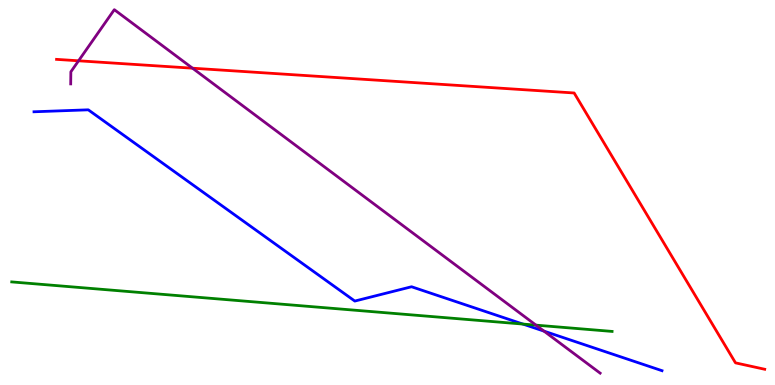[{'lines': ['blue', 'red'], 'intersections': []}, {'lines': ['green', 'red'], 'intersections': []}, {'lines': ['purple', 'red'], 'intersections': [{'x': 1.01, 'y': 8.42}, {'x': 2.48, 'y': 8.23}]}, {'lines': ['blue', 'green'], 'intersections': [{'x': 6.75, 'y': 1.58}]}, {'lines': ['blue', 'purple'], 'intersections': [{'x': 7.02, 'y': 1.4}]}, {'lines': ['green', 'purple'], 'intersections': [{'x': 6.92, 'y': 1.55}]}]